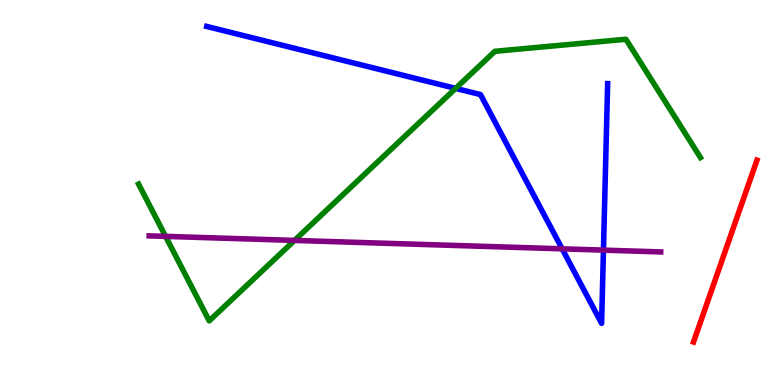[{'lines': ['blue', 'red'], 'intersections': []}, {'lines': ['green', 'red'], 'intersections': []}, {'lines': ['purple', 'red'], 'intersections': []}, {'lines': ['blue', 'green'], 'intersections': [{'x': 5.88, 'y': 7.7}]}, {'lines': ['blue', 'purple'], 'intersections': [{'x': 7.25, 'y': 3.54}, {'x': 7.79, 'y': 3.5}]}, {'lines': ['green', 'purple'], 'intersections': [{'x': 2.14, 'y': 3.86}, {'x': 3.8, 'y': 3.76}]}]